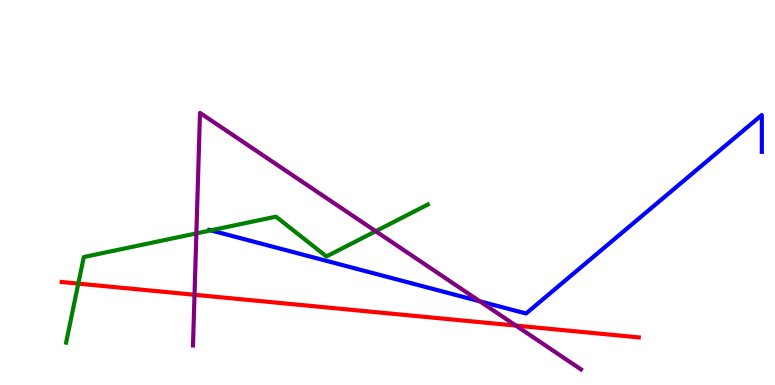[{'lines': ['blue', 'red'], 'intersections': []}, {'lines': ['green', 'red'], 'intersections': [{'x': 1.01, 'y': 2.63}]}, {'lines': ['purple', 'red'], 'intersections': [{'x': 2.51, 'y': 2.34}, {'x': 6.66, 'y': 1.54}]}, {'lines': ['blue', 'green'], 'intersections': [{'x': 2.72, 'y': 4.02}]}, {'lines': ['blue', 'purple'], 'intersections': [{'x': 6.19, 'y': 2.17}]}, {'lines': ['green', 'purple'], 'intersections': [{'x': 2.53, 'y': 3.94}, {'x': 4.85, 'y': 3.99}]}]